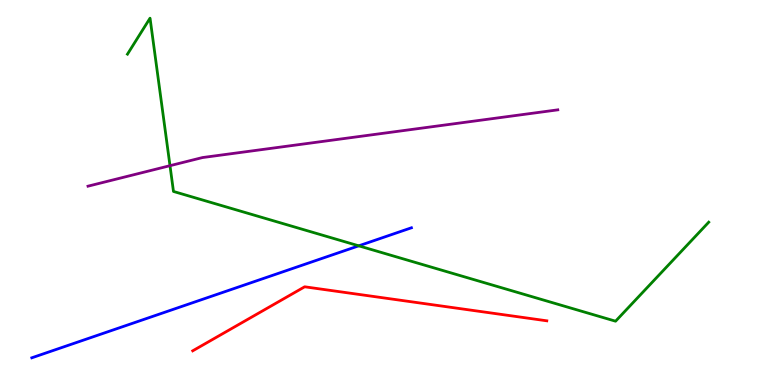[{'lines': ['blue', 'red'], 'intersections': []}, {'lines': ['green', 'red'], 'intersections': []}, {'lines': ['purple', 'red'], 'intersections': []}, {'lines': ['blue', 'green'], 'intersections': [{'x': 4.63, 'y': 3.61}]}, {'lines': ['blue', 'purple'], 'intersections': []}, {'lines': ['green', 'purple'], 'intersections': [{'x': 2.19, 'y': 5.7}]}]